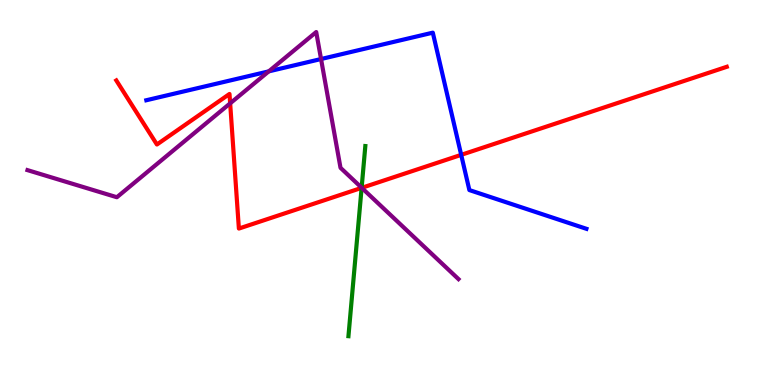[{'lines': ['blue', 'red'], 'intersections': [{'x': 5.95, 'y': 5.98}]}, {'lines': ['green', 'red'], 'intersections': [{'x': 4.67, 'y': 5.12}]}, {'lines': ['purple', 'red'], 'intersections': [{'x': 2.97, 'y': 7.32}, {'x': 4.67, 'y': 5.12}]}, {'lines': ['blue', 'green'], 'intersections': []}, {'lines': ['blue', 'purple'], 'intersections': [{'x': 3.47, 'y': 8.15}, {'x': 4.14, 'y': 8.47}]}, {'lines': ['green', 'purple'], 'intersections': [{'x': 4.67, 'y': 5.12}]}]